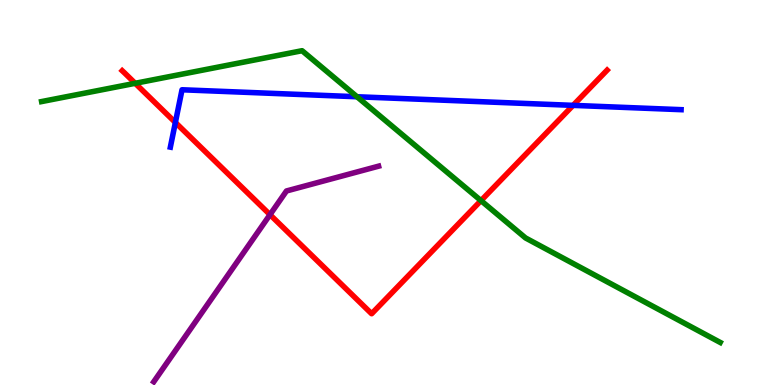[{'lines': ['blue', 'red'], 'intersections': [{'x': 2.26, 'y': 6.82}, {'x': 7.39, 'y': 7.26}]}, {'lines': ['green', 'red'], 'intersections': [{'x': 1.74, 'y': 7.84}, {'x': 6.21, 'y': 4.79}]}, {'lines': ['purple', 'red'], 'intersections': [{'x': 3.48, 'y': 4.42}]}, {'lines': ['blue', 'green'], 'intersections': [{'x': 4.61, 'y': 7.49}]}, {'lines': ['blue', 'purple'], 'intersections': []}, {'lines': ['green', 'purple'], 'intersections': []}]